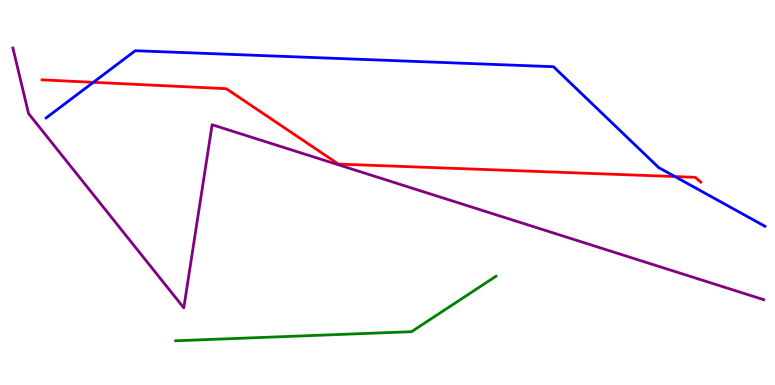[{'lines': ['blue', 'red'], 'intersections': [{'x': 1.2, 'y': 7.86}, {'x': 8.71, 'y': 5.41}]}, {'lines': ['green', 'red'], 'intersections': []}, {'lines': ['purple', 'red'], 'intersections': []}, {'lines': ['blue', 'green'], 'intersections': []}, {'lines': ['blue', 'purple'], 'intersections': []}, {'lines': ['green', 'purple'], 'intersections': []}]